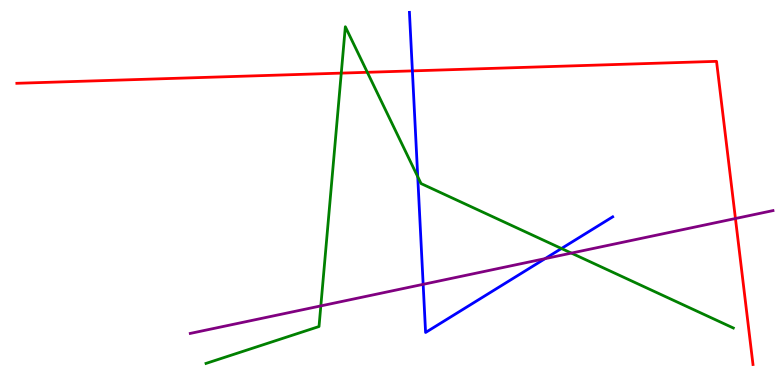[{'lines': ['blue', 'red'], 'intersections': [{'x': 5.32, 'y': 8.16}]}, {'lines': ['green', 'red'], 'intersections': [{'x': 4.4, 'y': 8.1}, {'x': 4.74, 'y': 8.12}]}, {'lines': ['purple', 'red'], 'intersections': [{'x': 9.49, 'y': 4.32}]}, {'lines': ['blue', 'green'], 'intersections': [{'x': 5.39, 'y': 5.41}, {'x': 7.24, 'y': 3.55}]}, {'lines': ['blue', 'purple'], 'intersections': [{'x': 5.46, 'y': 2.61}, {'x': 7.03, 'y': 3.28}]}, {'lines': ['green', 'purple'], 'intersections': [{'x': 4.14, 'y': 2.05}, {'x': 7.37, 'y': 3.43}]}]